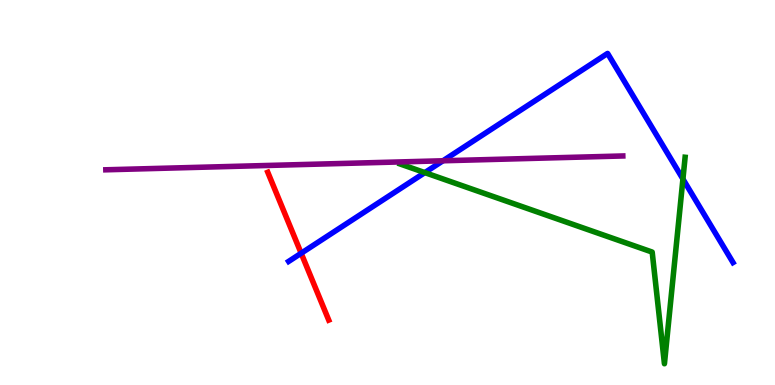[{'lines': ['blue', 'red'], 'intersections': [{'x': 3.89, 'y': 3.42}]}, {'lines': ['green', 'red'], 'intersections': []}, {'lines': ['purple', 'red'], 'intersections': []}, {'lines': ['blue', 'green'], 'intersections': [{'x': 5.48, 'y': 5.52}, {'x': 8.81, 'y': 5.35}]}, {'lines': ['blue', 'purple'], 'intersections': [{'x': 5.72, 'y': 5.82}]}, {'lines': ['green', 'purple'], 'intersections': []}]